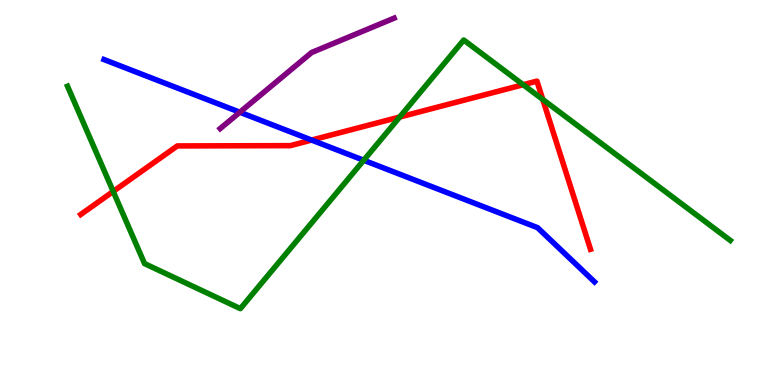[{'lines': ['blue', 'red'], 'intersections': [{'x': 4.02, 'y': 6.36}]}, {'lines': ['green', 'red'], 'intersections': [{'x': 1.46, 'y': 5.03}, {'x': 5.16, 'y': 6.96}, {'x': 6.75, 'y': 7.8}, {'x': 7.0, 'y': 7.42}]}, {'lines': ['purple', 'red'], 'intersections': []}, {'lines': ['blue', 'green'], 'intersections': [{'x': 4.69, 'y': 5.84}]}, {'lines': ['blue', 'purple'], 'intersections': [{'x': 3.09, 'y': 7.08}]}, {'lines': ['green', 'purple'], 'intersections': []}]